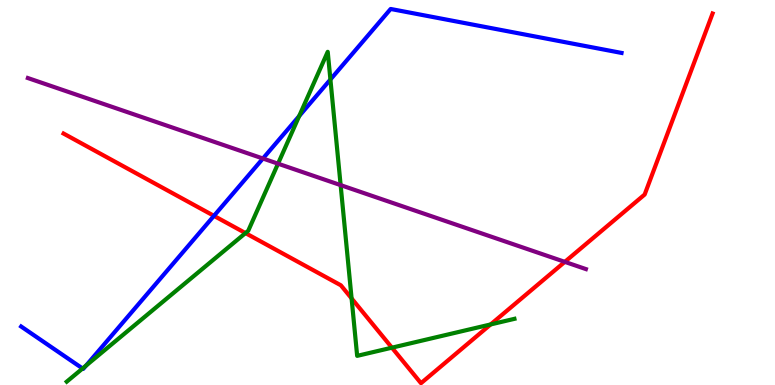[{'lines': ['blue', 'red'], 'intersections': [{'x': 2.76, 'y': 4.39}]}, {'lines': ['green', 'red'], 'intersections': [{'x': 3.17, 'y': 3.95}, {'x': 4.54, 'y': 2.25}, {'x': 5.06, 'y': 0.969}, {'x': 6.33, 'y': 1.57}]}, {'lines': ['purple', 'red'], 'intersections': [{'x': 7.29, 'y': 3.2}]}, {'lines': ['blue', 'green'], 'intersections': [{'x': 1.07, 'y': 0.429}, {'x': 1.11, 'y': 0.502}, {'x': 3.86, 'y': 6.99}, {'x': 4.26, 'y': 7.94}]}, {'lines': ['blue', 'purple'], 'intersections': [{'x': 3.39, 'y': 5.88}]}, {'lines': ['green', 'purple'], 'intersections': [{'x': 3.59, 'y': 5.75}, {'x': 4.4, 'y': 5.19}]}]